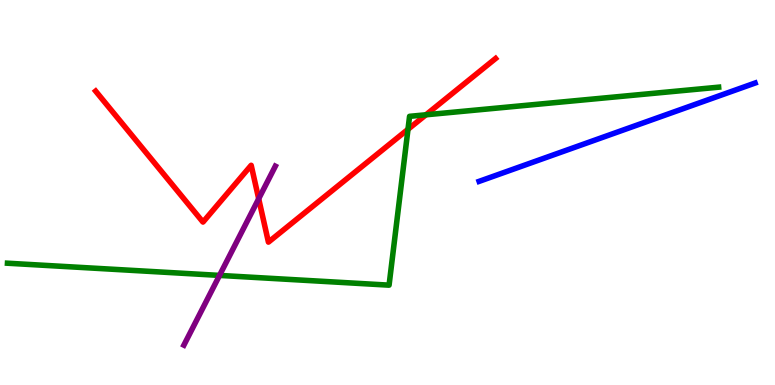[{'lines': ['blue', 'red'], 'intersections': []}, {'lines': ['green', 'red'], 'intersections': [{'x': 5.26, 'y': 6.64}, {'x': 5.5, 'y': 7.02}]}, {'lines': ['purple', 'red'], 'intersections': [{'x': 3.34, 'y': 4.84}]}, {'lines': ['blue', 'green'], 'intersections': []}, {'lines': ['blue', 'purple'], 'intersections': []}, {'lines': ['green', 'purple'], 'intersections': [{'x': 2.83, 'y': 2.85}]}]